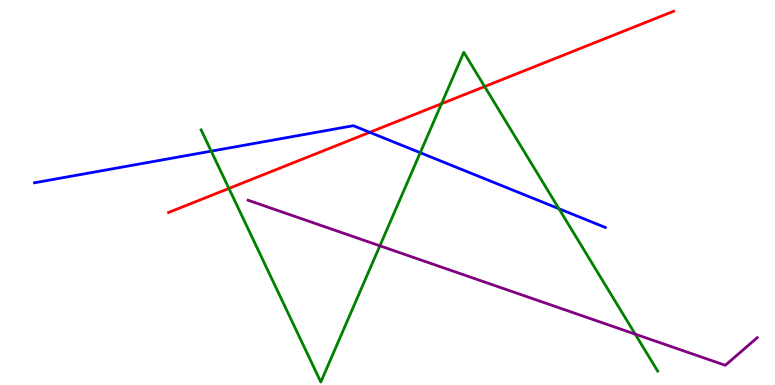[{'lines': ['blue', 'red'], 'intersections': [{'x': 4.77, 'y': 6.56}]}, {'lines': ['green', 'red'], 'intersections': [{'x': 2.95, 'y': 5.11}, {'x': 5.7, 'y': 7.31}, {'x': 6.25, 'y': 7.75}]}, {'lines': ['purple', 'red'], 'intersections': []}, {'lines': ['blue', 'green'], 'intersections': [{'x': 2.73, 'y': 6.07}, {'x': 5.42, 'y': 6.03}, {'x': 7.21, 'y': 4.58}]}, {'lines': ['blue', 'purple'], 'intersections': []}, {'lines': ['green', 'purple'], 'intersections': [{'x': 4.9, 'y': 3.62}, {'x': 8.2, 'y': 1.32}]}]